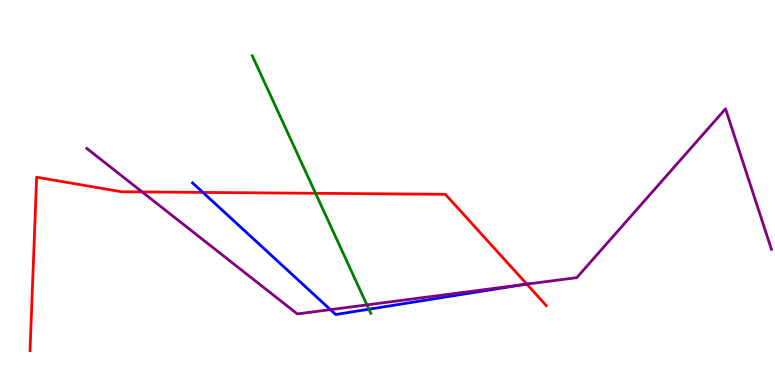[{'lines': ['blue', 'red'], 'intersections': [{'x': 2.62, 'y': 5.0}, {'x': 6.8, 'y': 2.62}]}, {'lines': ['green', 'red'], 'intersections': [{'x': 4.07, 'y': 4.98}]}, {'lines': ['purple', 'red'], 'intersections': [{'x': 1.83, 'y': 5.01}, {'x': 6.8, 'y': 2.62}]}, {'lines': ['blue', 'green'], 'intersections': [{'x': 4.76, 'y': 1.97}]}, {'lines': ['blue', 'purple'], 'intersections': [{'x': 4.26, 'y': 1.96}, {'x': 6.76, 'y': 2.61}]}, {'lines': ['green', 'purple'], 'intersections': [{'x': 4.73, 'y': 2.08}]}]